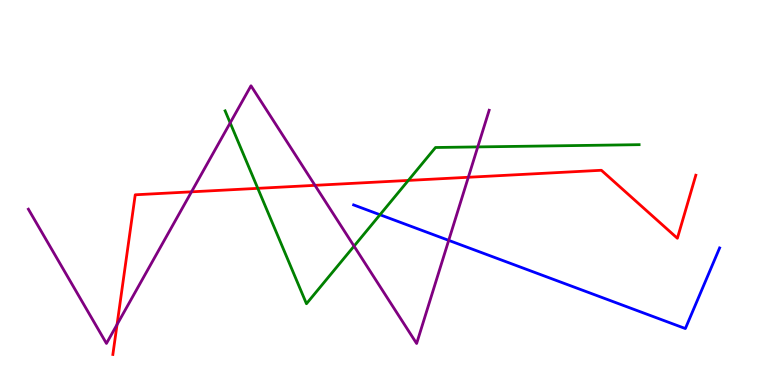[{'lines': ['blue', 'red'], 'intersections': []}, {'lines': ['green', 'red'], 'intersections': [{'x': 3.33, 'y': 5.11}, {'x': 5.27, 'y': 5.31}]}, {'lines': ['purple', 'red'], 'intersections': [{'x': 1.51, 'y': 1.57}, {'x': 2.47, 'y': 5.02}, {'x': 4.06, 'y': 5.19}, {'x': 6.04, 'y': 5.4}]}, {'lines': ['blue', 'green'], 'intersections': [{'x': 4.9, 'y': 4.42}]}, {'lines': ['blue', 'purple'], 'intersections': [{'x': 5.79, 'y': 3.76}]}, {'lines': ['green', 'purple'], 'intersections': [{'x': 2.97, 'y': 6.81}, {'x': 4.57, 'y': 3.61}, {'x': 6.16, 'y': 6.18}]}]